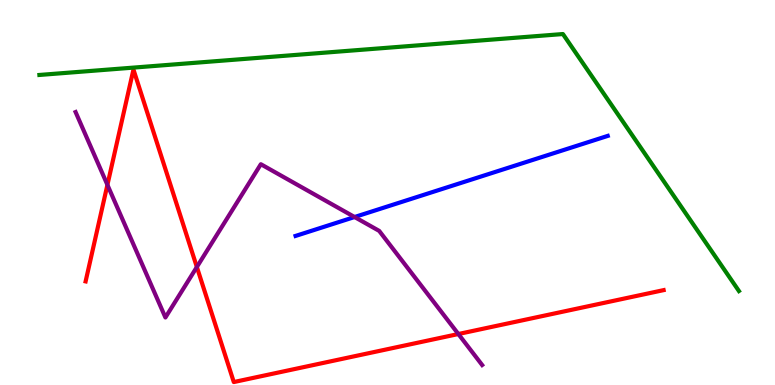[{'lines': ['blue', 'red'], 'intersections': []}, {'lines': ['green', 'red'], 'intersections': []}, {'lines': ['purple', 'red'], 'intersections': [{'x': 1.39, 'y': 5.2}, {'x': 2.54, 'y': 3.06}, {'x': 5.91, 'y': 1.32}]}, {'lines': ['blue', 'green'], 'intersections': []}, {'lines': ['blue', 'purple'], 'intersections': [{'x': 4.58, 'y': 4.36}]}, {'lines': ['green', 'purple'], 'intersections': []}]